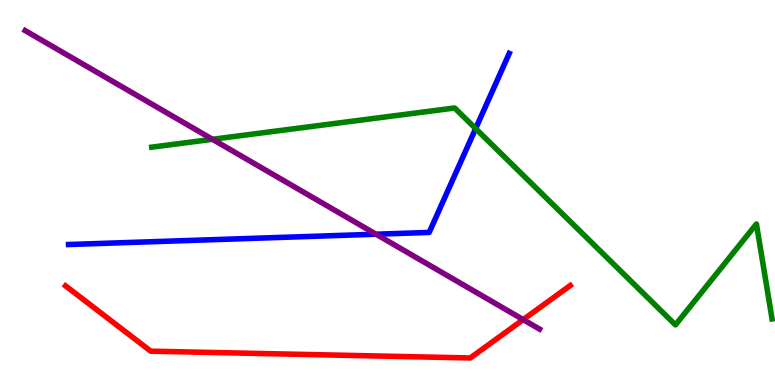[{'lines': ['blue', 'red'], 'intersections': []}, {'lines': ['green', 'red'], 'intersections': []}, {'lines': ['purple', 'red'], 'intersections': [{'x': 6.75, 'y': 1.7}]}, {'lines': ['blue', 'green'], 'intersections': [{'x': 6.14, 'y': 6.66}]}, {'lines': ['blue', 'purple'], 'intersections': [{'x': 4.85, 'y': 3.92}]}, {'lines': ['green', 'purple'], 'intersections': [{'x': 2.74, 'y': 6.38}]}]